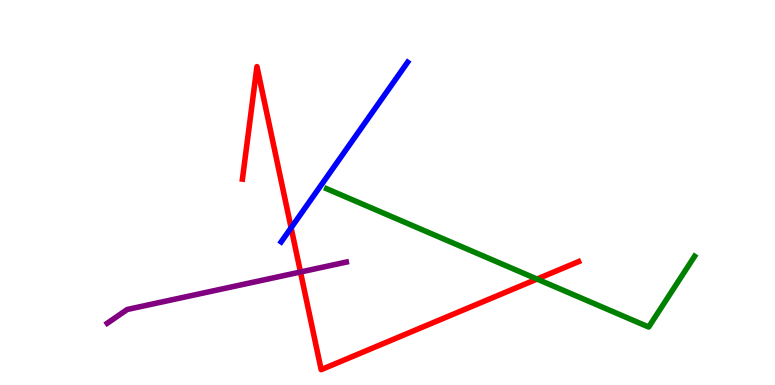[{'lines': ['blue', 'red'], 'intersections': [{'x': 3.76, 'y': 4.08}]}, {'lines': ['green', 'red'], 'intersections': [{'x': 6.93, 'y': 2.75}]}, {'lines': ['purple', 'red'], 'intersections': [{'x': 3.88, 'y': 2.94}]}, {'lines': ['blue', 'green'], 'intersections': []}, {'lines': ['blue', 'purple'], 'intersections': []}, {'lines': ['green', 'purple'], 'intersections': []}]